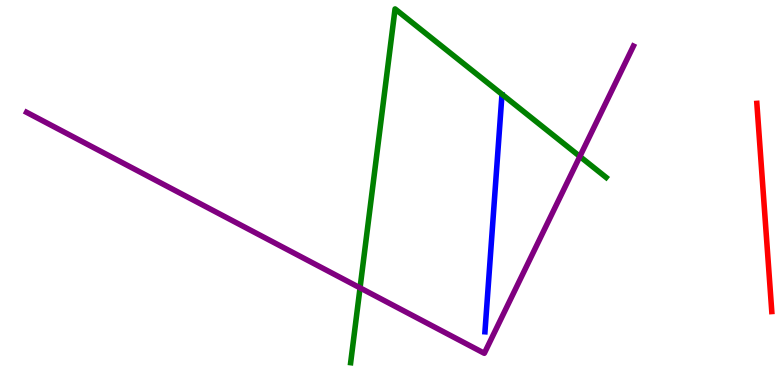[{'lines': ['blue', 'red'], 'intersections': []}, {'lines': ['green', 'red'], 'intersections': []}, {'lines': ['purple', 'red'], 'intersections': []}, {'lines': ['blue', 'green'], 'intersections': []}, {'lines': ['blue', 'purple'], 'intersections': []}, {'lines': ['green', 'purple'], 'intersections': [{'x': 4.65, 'y': 2.52}, {'x': 7.48, 'y': 5.94}]}]